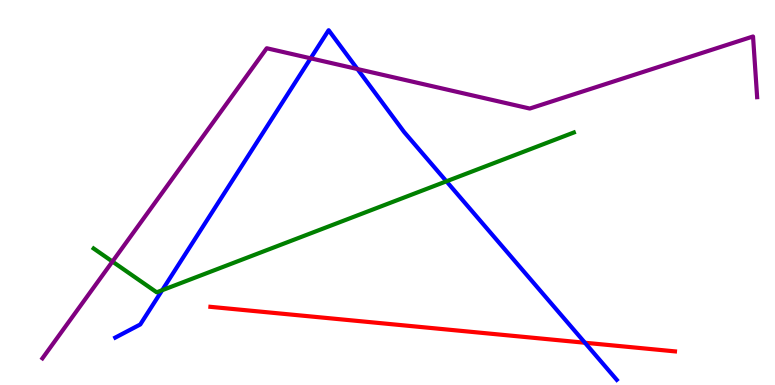[{'lines': ['blue', 'red'], 'intersections': [{'x': 7.55, 'y': 1.1}]}, {'lines': ['green', 'red'], 'intersections': []}, {'lines': ['purple', 'red'], 'intersections': []}, {'lines': ['blue', 'green'], 'intersections': [{'x': 2.09, 'y': 2.46}, {'x': 5.76, 'y': 5.29}]}, {'lines': ['blue', 'purple'], 'intersections': [{'x': 4.01, 'y': 8.49}, {'x': 4.61, 'y': 8.21}]}, {'lines': ['green', 'purple'], 'intersections': [{'x': 1.45, 'y': 3.21}]}]